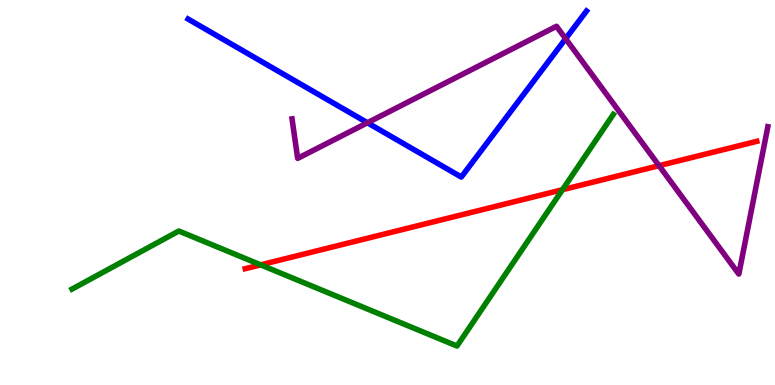[{'lines': ['blue', 'red'], 'intersections': []}, {'lines': ['green', 'red'], 'intersections': [{'x': 3.36, 'y': 3.12}, {'x': 7.26, 'y': 5.07}]}, {'lines': ['purple', 'red'], 'intersections': [{'x': 8.5, 'y': 5.7}]}, {'lines': ['blue', 'green'], 'intersections': []}, {'lines': ['blue', 'purple'], 'intersections': [{'x': 4.74, 'y': 6.81}, {'x': 7.3, 'y': 8.99}]}, {'lines': ['green', 'purple'], 'intersections': []}]